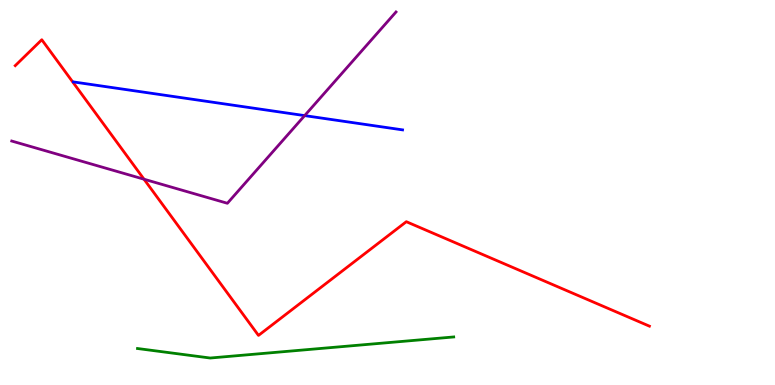[{'lines': ['blue', 'red'], 'intersections': []}, {'lines': ['green', 'red'], 'intersections': []}, {'lines': ['purple', 'red'], 'intersections': [{'x': 1.86, 'y': 5.35}]}, {'lines': ['blue', 'green'], 'intersections': []}, {'lines': ['blue', 'purple'], 'intersections': [{'x': 3.93, 'y': 7.0}]}, {'lines': ['green', 'purple'], 'intersections': []}]